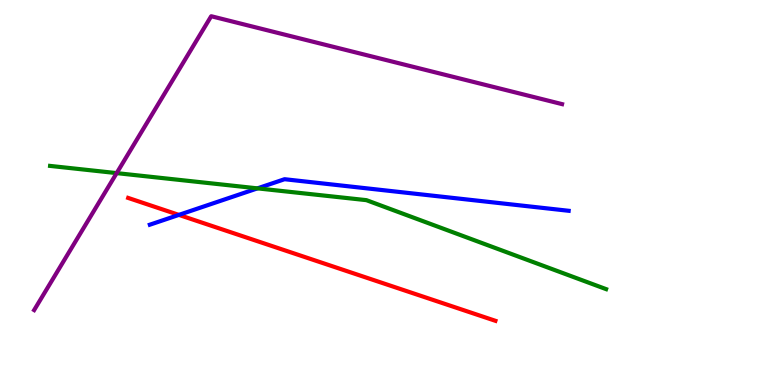[{'lines': ['blue', 'red'], 'intersections': [{'x': 2.31, 'y': 4.42}]}, {'lines': ['green', 'red'], 'intersections': []}, {'lines': ['purple', 'red'], 'intersections': []}, {'lines': ['blue', 'green'], 'intersections': [{'x': 3.32, 'y': 5.11}]}, {'lines': ['blue', 'purple'], 'intersections': []}, {'lines': ['green', 'purple'], 'intersections': [{'x': 1.51, 'y': 5.5}]}]